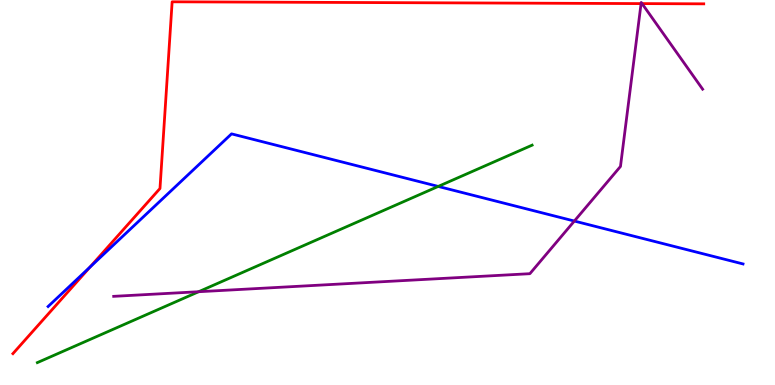[{'lines': ['blue', 'red'], 'intersections': [{'x': 1.16, 'y': 3.06}]}, {'lines': ['green', 'red'], 'intersections': []}, {'lines': ['purple', 'red'], 'intersections': [{'x': 8.27, 'y': 9.91}, {'x': 8.28, 'y': 9.91}]}, {'lines': ['blue', 'green'], 'intersections': [{'x': 5.65, 'y': 5.16}]}, {'lines': ['blue', 'purple'], 'intersections': [{'x': 7.41, 'y': 4.26}]}, {'lines': ['green', 'purple'], 'intersections': [{'x': 2.56, 'y': 2.42}]}]